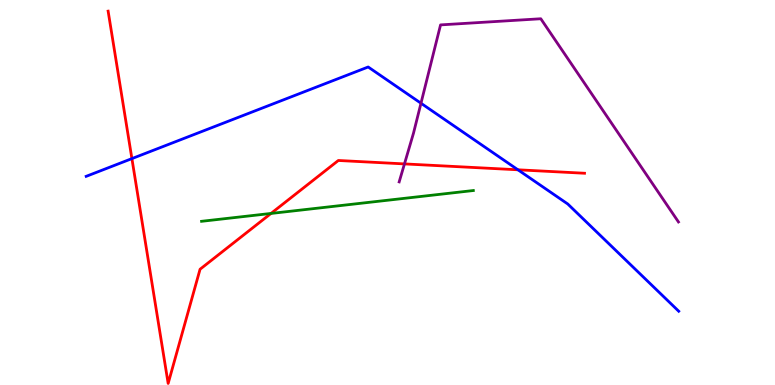[{'lines': ['blue', 'red'], 'intersections': [{'x': 1.7, 'y': 5.88}, {'x': 6.68, 'y': 5.59}]}, {'lines': ['green', 'red'], 'intersections': [{'x': 3.5, 'y': 4.46}]}, {'lines': ['purple', 'red'], 'intersections': [{'x': 5.22, 'y': 5.74}]}, {'lines': ['blue', 'green'], 'intersections': []}, {'lines': ['blue', 'purple'], 'intersections': [{'x': 5.43, 'y': 7.32}]}, {'lines': ['green', 'purple'], 'intersections': []}]